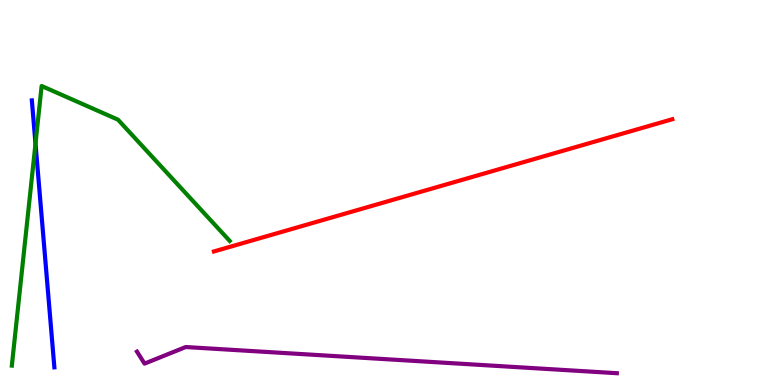[{'lines': ['blue', 'red'], 'intersections': []}, {'lines': ['green', 'red'], 'intersections': []}, {'lines': ['purple', 'red'], 'intersections': []}, {'lines': ['blue', 'green'], 'intersections': [{'x': 0.458, 'y': 6.27}]}, {'lines': ['blue', 'purple'], 'intersections': []}, {'lines': ['green', 'purple'], 'intersections': []}]